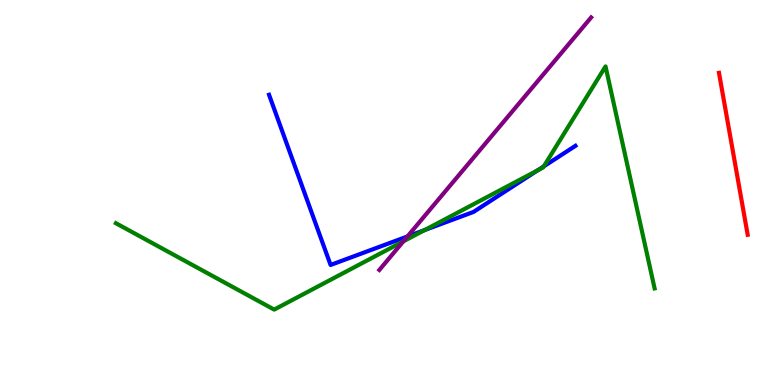[{'lines': ['blue', 'red'], 'intersections': []}, {'lines': ['green', 'red'], 'intersections': []}, {'lines': ['purple', 'red'], 'intersections': []}, {'lines': ['blue', 'green'], 'intersections': [{'x': 5.48, 'y': 4.02}, {'x': 6.94, 'y': 5.57}, {'x': 7.02, 'y': 5.68}]}, {'lines': ['blue', 'purple'], 'intersections': [{'x': 5.26, 'y': 3.86}]}, {'lines': ['green', 'purple'], 'intersections': [{'x': 5.2, 'y': 3.73}]}]